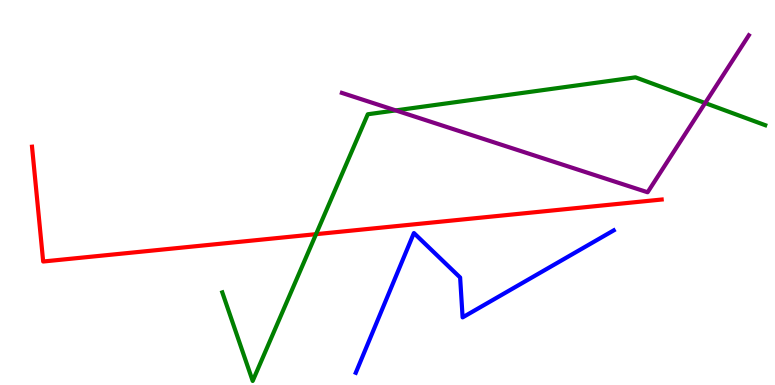[{'lines': ['blue', 'red'], 'intersections': []}, {'lines': ['green', 'red'], 'intersections': [{'x': 4.08, 'y': 3.92}]}, {'lines': ['purple', 'red'], 'intersections': []}, {'lines': ['blue', 'green'], 'intersections': []}, {'lines': ['blue', 'purple'], 'intersections': []}, {'lines': ['green', 'purple'], 'intersections': [{'x': 5.11, 'y': 7.13}, {'x': 9.1, 'y': 7.32}]}]